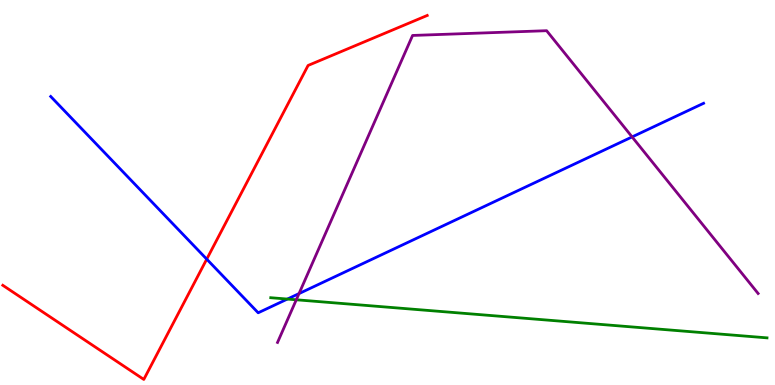[{'lines': ['blue', 'red'], 'intersections': [{'x': 2.67, 'y': 3.27}]}, {'lines': ['green', 'red'], 'intersections': []}, {'lines': ['purple', 'red'], 'intersections': []}, {'lines': ['blue', 'green'], 'intersections': [{'x': 3.71, 'y': 2.23}]}, {'lines': ['blue', 'purple'], 'intersections': [{'x': 3.86, 'y': 2.37}, {'x': 8.16, 'y': 6.44}]}, {'lines': ['green', 'purple'], 'intersections': [{'x': 3.82, 'y': 2.21}]}]